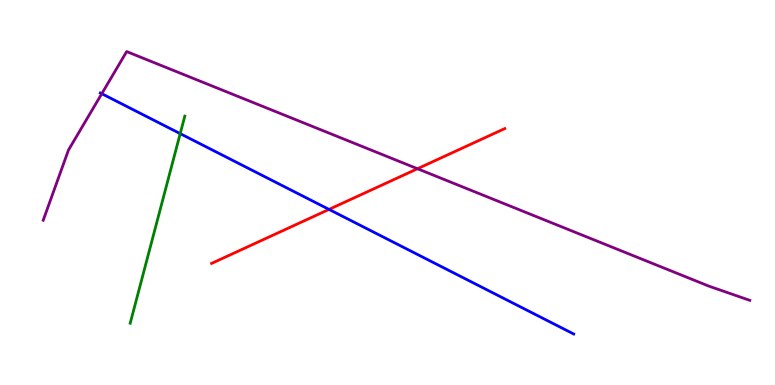[{'lines': ['blue', 'red'], 'intersections': [{'x': 4.25, 'y': 4.56}]}, {'lines': ['green', 'red'], 'intersections': []}, {'lines': ['purple', 'red'], 'intersections': [{'x': 5.39, 'y': 5.62}]}, {'lines': ['blue', 'green'], 'intersections': [{'x': 2.33, 'y': 6.53}]}, {'lines': ['blue', 'purple'], 'intersections': [{'x': 1.31, 'y': 7.57}]}, {'lines': ['green', 'purple'], 'intersections': []}]